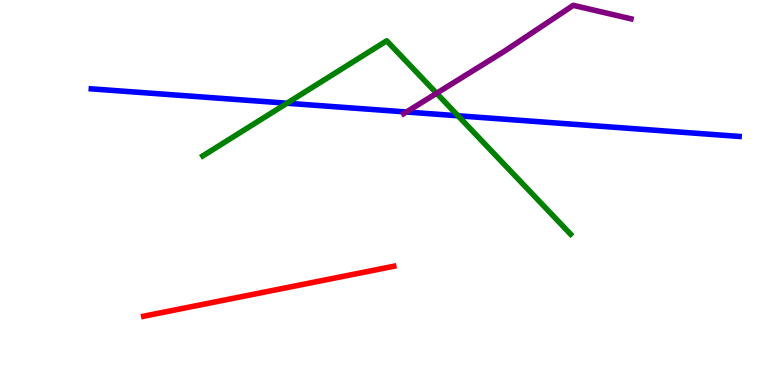[{'lines': ['blue', 'red'], 'intersections': []}, {'lines': ['green', 'red'], 'intersections': []}, {'lines': ['purple', 'red'], 'intersections': []}, {'lines': ['blue', 'green'], 'intersections': [{'x': 3.7, 'y': 7.32}, {'x': 5.91, 'y': 6.99}]}, {'lines': ['blue', 'purple'], 'intersections': [{'x': 5.24, 'y': 7.09}]}, {'lines': ['green', 'purple'], 'intersections': [{'x': 5.63, 'y': 7.58}]}]